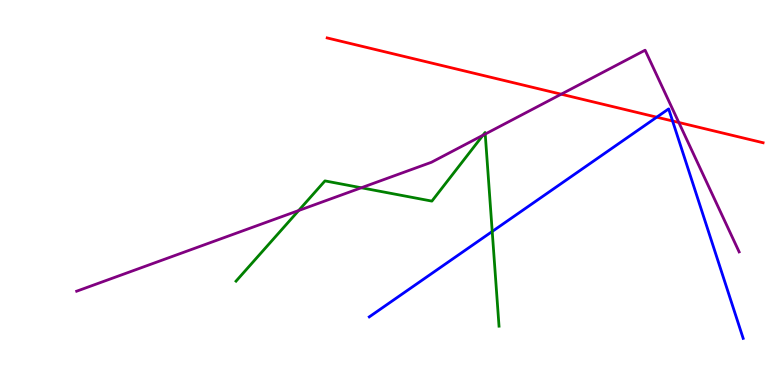[{'lines': ['blue', 'red'], 'intersections': [{'x': 8.47, 'y': 6.96}, {'x': 8.68, 'y': 6.86}]}, {'lines': ['green', 'red'], 'intersections': []}, {'lines': ['purple', 'red'], 'intersections': [{'x': 7.24, 'y': 7.55}, {'x': 8.76, 'y': 6.82}]}, {'lines': ['blue', 'green'], 'intersections': [{'x': 6.35, 'y': 3.99}]}, {'lines': ['blue', 'purple'], 'intersections': []}, {'lines': ['green', 'purple'], 'intersections': [{'x': 3.85, 'y': 4.53}, {'x': 4.66, 'y': 5.12}, {'x': 6.23, 'y': 6.49}, {'x': 6.26, 'y': 6.52}]}]